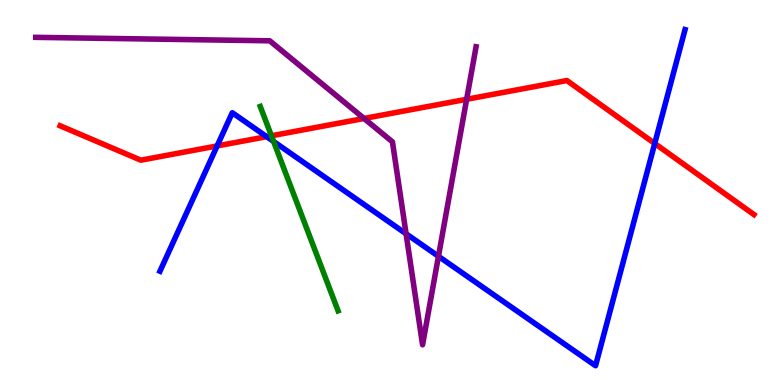[{'lines': ['blue', 'red'], 'intersections': [{'x': 2.8, 'y': 6.21}, {'x': 3.44, 'y': 6.45}, {'x': 8.45, 'y': 6.27}]}, {'lines': ['green', 'red'], 'intersections': [{'x': 3.5, 'y': 6.47}]}, {'lines': ['purple', 'red'], 'intersections': [{'x': 4.7, 'y': 6.92}, {'x': 6.02, 'y': 7.42}]}, {'lines': ['blue', 'green'], 'intersections': [{'x': 3.53, 'y': 6.33}]}, {'lines': ['blue', 'purple'], 'intersections': [{'x': 5.24, 'y': 3.93}, {'x': 5.66, 'y': 3.34}]}, {'lines': ['green', 'purple'], 'intersections': []}]